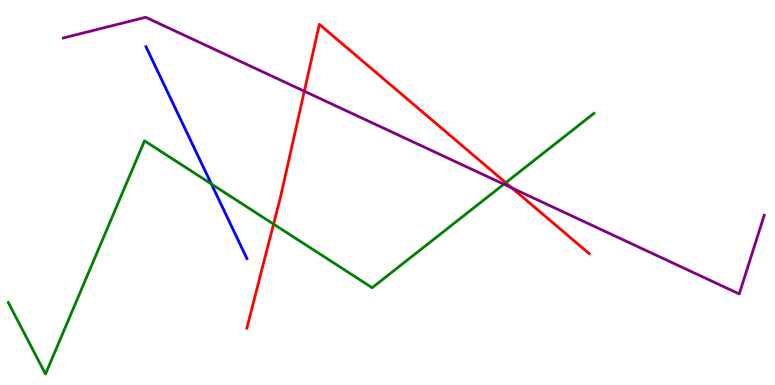[{'lines': ['blue', 'red'], 'intersections': []}, {'lines': ['green', 'red'], 'intersections': [{'x': 3.53, 'y': 4.18}, {'x': 6.53, 'y': 5.25}]}, {'lines': ['purple', 'red'], 'intersections': [{'x': 3.93, 'y': 7.63}, {'x': 6.61, 'y': 5.12}]}, {'lines': ['blue', 'green'], 'intersections': [{'x': 2.73, 'y': 5.22}]}, {'lines': ['blue', 'purple'], 'intersections': []}, {'lines': ['green', 'purple'], 'intersections': [{'x': 6.5, 'y': 5.22}]}]